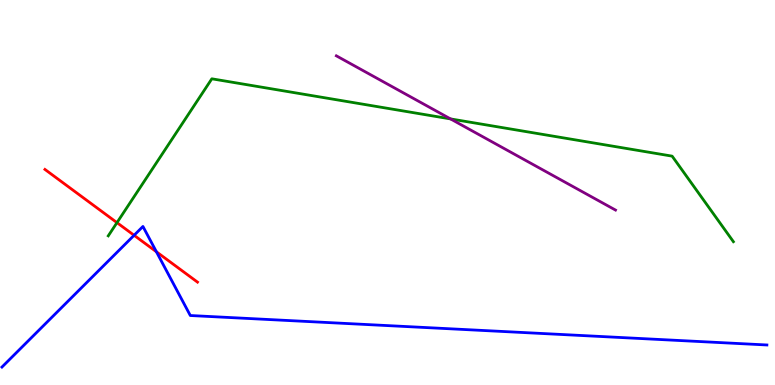[{'lines': ['blue', 'red'], 'intersections': [{'x': 1.73, 'y': 3.89}, {'x': 2.02, 'y': 3.46}]}, {'lines': ['green', 'red'], 'intersections': [{'x': 1.51, 'y': 4.22}]}, {'lines': ['purple', 'red'], 'intersections': []}, {'lines': ['blue', 'green'], 'intersections': []}, {'lines': ['blue', 'purple'], 'intersections': []}, {'lines': ['green', 'purple'], 'intersections': [{'x': 5.81, 'y': 6.91}]}]